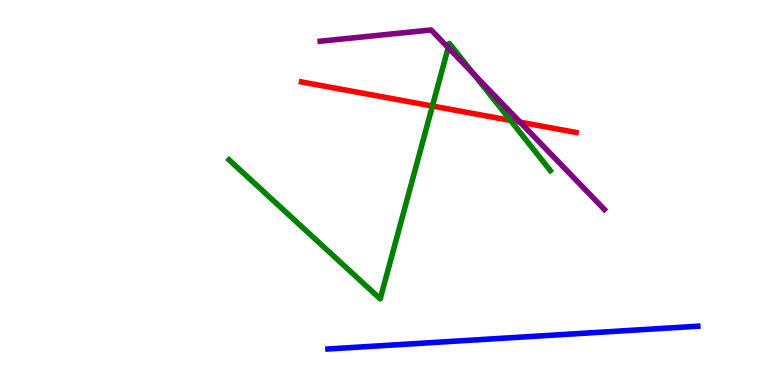[{'lines': ['blue', 'red'], 'intersections': []}, {'lines': ['green', 'red'], 'intersections': [{'x': 5.58, 'y': 7.25}, {'x': 6.59, 'y': 6.87}]}, {'lines': ['purple', 'red'], 'intersections': [{'x': 6.71, 'y': 6.83}]}, {'lines': ['blue', 'green'], 'intersections': []}, {'lines': ['blue', 'purple'], 'intersections': []}, {'lines': ['green', 'purple'], 'intersections': [{'x': 5.78, 'y': 8.76}, {'x': 6.11, 'y': 8.08}]}]